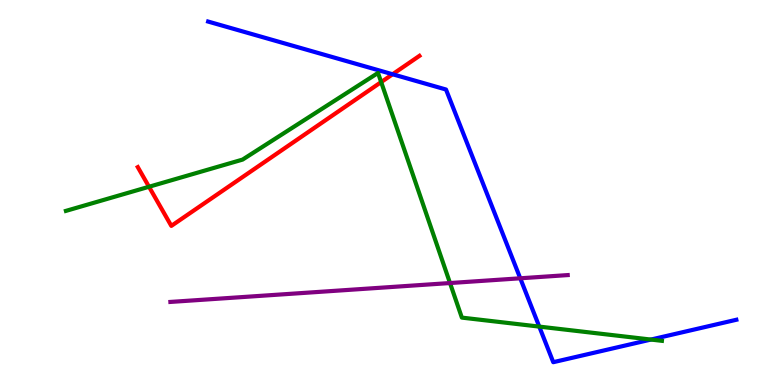[{'lines': ['blue', 'red'], 'intersections': [{'x': 5.07, 'y': 8.07}]}, {'lines': ['green', 'red'], 'intersections': [{'x': 1.92, 'y': 5.15}, {'x': 4.92, 'y': 7.87}]}, {'lines': ['purple', 'red'], 'intersections': []}, {'lines': ['blue', 'green'], 'intersections': [{'x': 6.96, 'y': 1.52}, {'x': 8.4, 'y': 1.18}]}, {'lines': ['blue', 'purple'], 'intersections': [{'x': 6.71, 'y': 2.77}]}, {'lines': ['green', 'purple'], 'intersections': [{'x': 5.81, 'y': 2.65}]}]